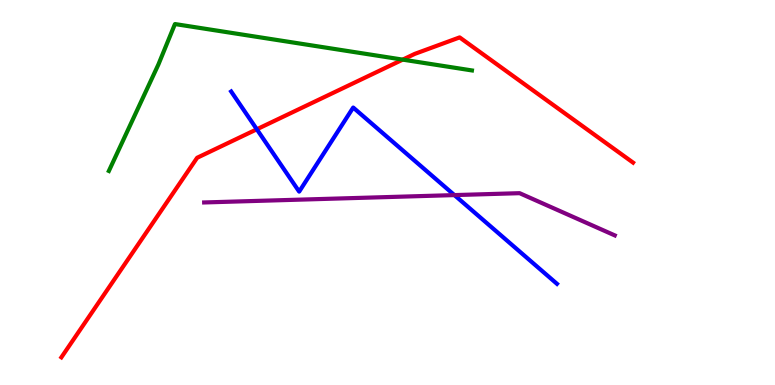[{'lines': ['blue', 'red'], 'intersections': [{'x': 3.31, 'y': 6.64}]}, {'lines': ['green', 'red'], 'intersections': [{'x': 5.2, 'y': 8.45}]}, {'lines': ['purple', 'red'], 'intersections': []}, {'lines': ['blue', 'green'], 'intersections': []}, {'lines': ['blue', 'purple'], 'intersections': [{'x': 5.86, 'y': 4.93}]}, {'lines': ['green', 'purple'], 'intersections': []}]